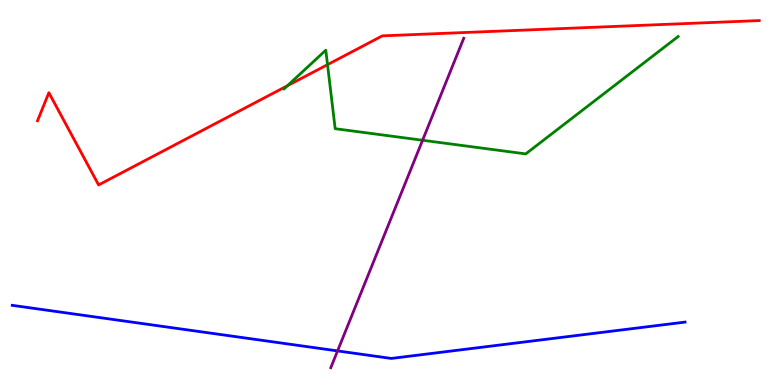[{'lines': ['blue', 'red'], 'intersections': []}, {'lines': ['green', 'red'], 'intersections': [{'x': 3.71, 'y': 7.77}, {'x': 4.23, 'y': 8.32}]}, {'lines': ['purple', 'red'], 'intersections': []}, {'lines': ['blue', 'green'], 'intersections': []}, {'lines': ['blue', 'purple'], 'intersections': [{'x': 4.36, 'y': 0.885}]}, {'lines': ['green', 'purple'], 'intersections': [{'x': 5.45, 'y': 6.36}]}]